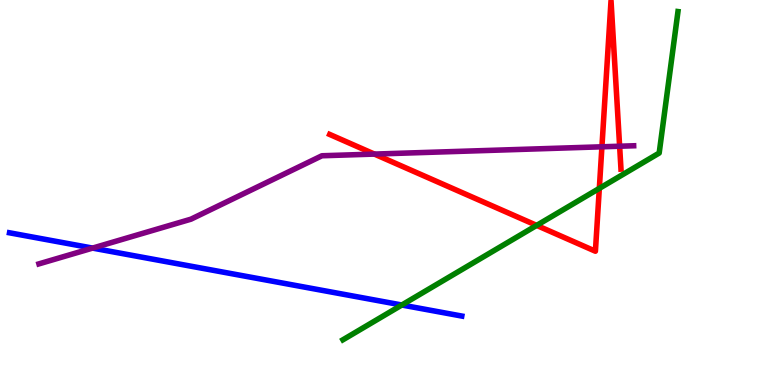[{'lines': ['blue', 'red'], 'intersections': []}, {'lines': ['green', 'red'], 'intersections': [{'x': 6.92, 'y': 4.15}, {'x': 7.73, 'y': 5.11}]}, {'lines': ['purple', 'red'], 'intersections': [{'x': 4.83, 'y': 6.0}, {'x': 7.77, 'y': 6.19}, {'x': 8.0, 'y': 6.2}]}, {'lines': ['blue', 'green'], 'intersections': [{'x': 5.18, 'y': 2.08}]}, {'lines': ['blue', 'purple'], 'intersections': [{'x': 1.19, 'y': 3.56}]}, {'lines': ['green', 'purple'], 'intersections': []}]